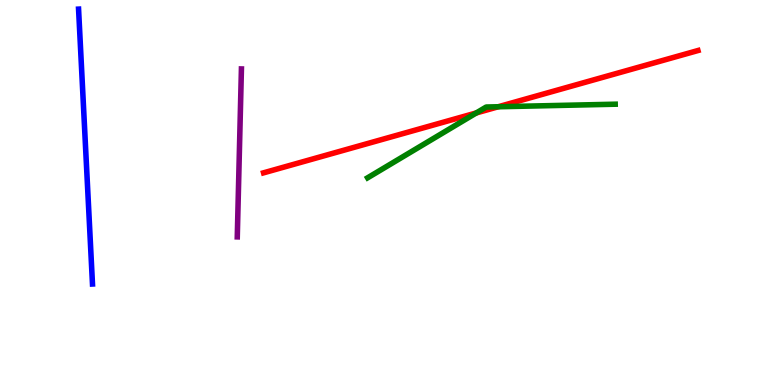[{'lines': ['blue', 'red'], 'intersections': []}, {'lines': ['green', 'red'], 'intersections': [{'x': 6.15, 'y': 7.07}, {'x': 6.43, 'y': 7.23}]}, {'lines': ['purple', 'red'], 'intersections': []}, {'lines': ['blue', 'green'], 'intersections': []}, {'lines': ['blue', 'purple'], 'intersections': []}, {'lines': ['green', 'purple'], 'intersections': []}]